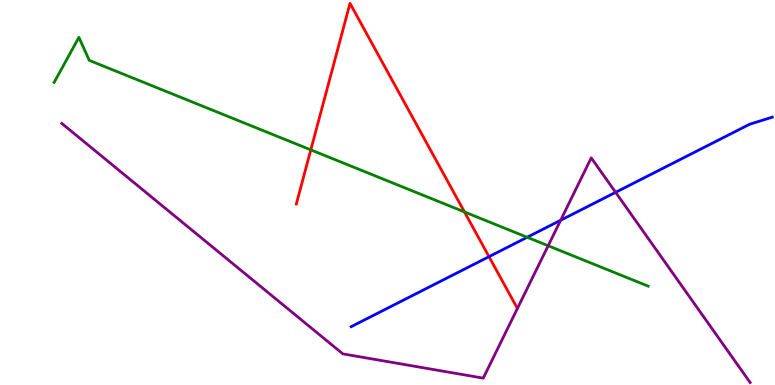[{'lines': ['blue', 'red'], 'intersections': [{'x': 6.31, 'y': 3.33}]}, {'lines': ['green', 'red'], 'intersections': [{'x': 4.01, 'y': 6.11}, {'x': 5.99, 'y': 4.5}]}, {'lines': ['purple', 'red'], 'intersections': []}, {'lines': ['blue', 'green'], 'intersections': [{'x': 6.8, 'y': 3.84}]}, {'lines': ['blue', 'purple'], 'intersections': [{'x': 7.23, 'y': 4.28}, {'x': 7.94, 'y': 5.0}]}, {'lines': ['green', 'purple'], 'intersections': [{'x': 7.07, 'y': 3.62}]}]